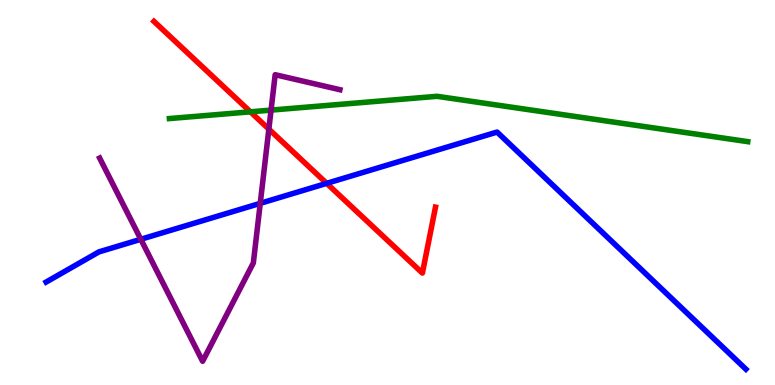[{'lines': ['blue', 'red'], 'intersections': [{'x': 4.22, 'y': 5.24}]}, {'lines': ['green', 'red'], 'intersections': [{'x': 3.23, 'y': 7.1}]}, {'lines': ['purple', 'red'], 'intersections': [{'x': 3.47, 'y': 6.65}]}, {'lines': ['blue', 'green'], 'intersections': []}, {'lines': ['blue', 'purple'], 'intersections': [{'x': 1.82, 'y': 3.78}, {'x': 3.36, 'y': 4.72}]}, {'lines': ['green', 'purple'], 'intersections': [{'x': 3.5, 'y': 7.14}]}]